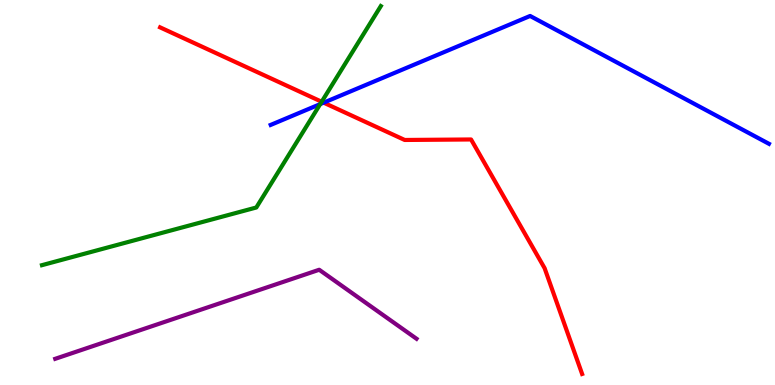[{'lines': ['blue', 'red'], 'intersections': [{'x': 4.18, 'y': 7.33}]}, {'lines': ['green', 'red'], 'intersections': [{'x': 4.15, 'y': 7.36}]}, {'lines': ['purple', 'red'], 'intersections': []}, {'lines': ['blue', 'green'], 'intersections': [{'x': 4.13, 'y': 7.3}]}, {'lines': ['blue', 'purple'], 'intersections': []}, {'lines': ['green', 'purple'], 'intersections': []}]